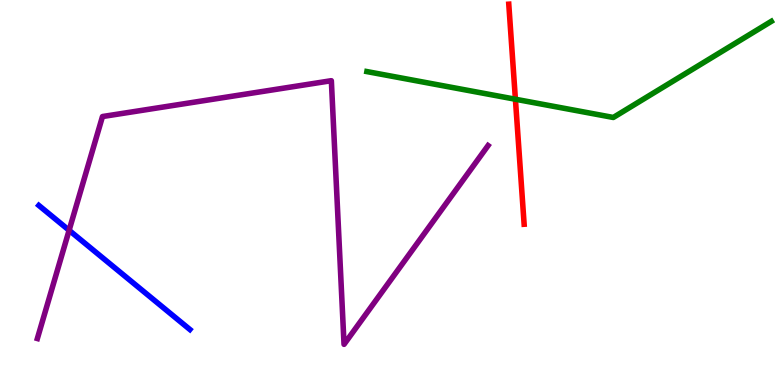[{'lines': ['blue', 'red'], 'intersections': []}, {'lines': ['green', 'red'], 'intersections': [{'x': 6.65, 'y': 7.42}]}, {'lines': ['purple', 'red'], 'intersections': []}, {'lines': ['blue', 'green'], 'intersections': []}, {'lines': ['blue', 'purple'], 'intersections': [{'x': 0.892, 'y': 4.02}]}, {'lines': ['green', 'purple'], 'intersections': []}]